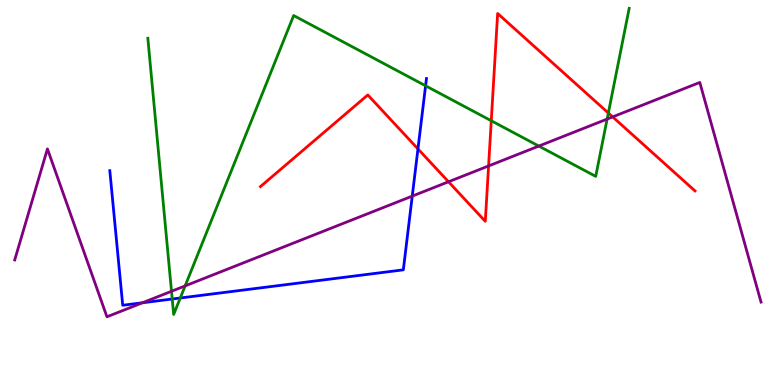[{'lines': ['blue', 'red'], 'intersections': [{'x': 5.39, 'y': 6.13}]}, {'lines': ['green', 'red'], 'intersections': [{'x': 6.34, 'y': 6.86}, {'x': 7.85, 'y': 7.06}]}, {'lines': ['purple', 'red'], 'intersections': [{'x': 5.79, 'y': 5.28}, {'x': 6.3, 'y': 5.69}, {'x': 7.91, 'y': 6.96}]}, {'lines': ['blue', 'green'], 'intersections': [{'x': 2.22, 'y': 2.23}, {'x': 2.33, 'y': 2.26}, {'x': 5.49, 'y': 7.77}]}, {'lines': ['blue', 'purple'], 'intersections': [{'x': 1.84, 'y': 2.14}, {'x': 5.32, 'y': 4.91}]}, {'lines': ['green', 'purple'], 'intersections': [{'x': 2.21, 'y': 2.43}, {'x': 2.39, 'y': 2.57}, {'x': 6.95, 'y': 6.21}, {'x': 7.83, 'y': 6.91}]}]